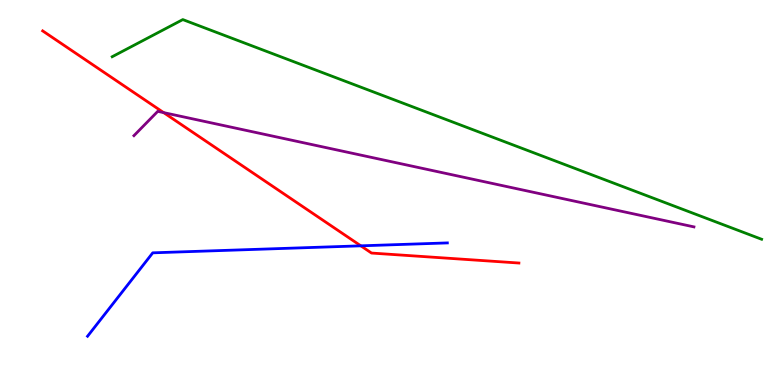[{'lines': ['blue', 'red'], 'intersections': [{'x': 4.66, 'y': 3.61}]}, {'lines': ['green', 'red'], 'intersections': []}, {'lines': ['purple', 'red'], 'intersections': [{'x': 2.11, 'y': 7.08}]}, {'lines': ['blue', 'green'], 'intersections': []}, {'lines': ['blue', 'purple'], 'intersections': []}, {'lines': ['green', 'purple'], 'intersections': []}]